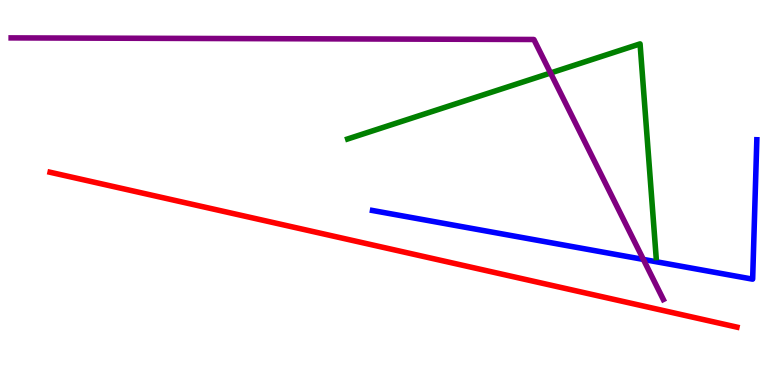[{'lines': ['blue', 'red'], 'intersections': []}, {'lines': ['green', 'red'], 'intersections': []}, {'lines': ['purple', 'red'], 'intersections': []}, {'lines': ['blue', 'green'], 'intersections': []}, {'lines': ['blue', 'purple'], 'intersections': [{'x': 8.3, 'y': 3.26}]}, {'lines': ['green', 'purple'], 'intersections': [{'x': 7.1, 'y': 8.1}]}]